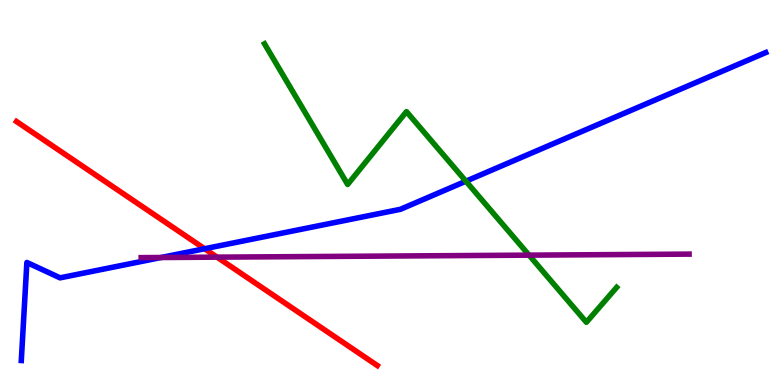[{'lines': ['blue', 'red'], 'intersections': [{'x': 2.64, 'y': 3.54}]}, {'lines': ['green', 'red'], 'intersections': []}, {'lines': ['purple', 'red'], 'intersections': [{'x': 2.8, 'y': 3.32}]}, {'lines': ['blue', 'green'], 'intersections': [{'x': 6.01, 'y': 5.29}]}, {'lines': ['blue', 'purple'], 'intersections': [{'x': 2.08, 'y': 3.31}]}, {'lines': ['green', 'purple'], 'intersections': [{'x': 6.83, 'y': 3.37}]}]